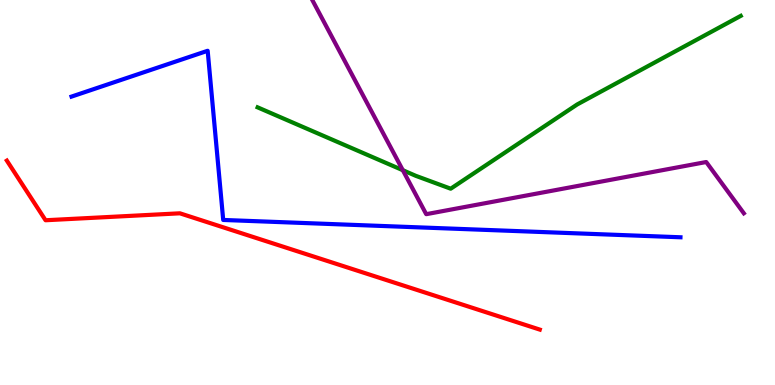[{'lines': ['blue', 'red'], 'intersections': []}, {'lines': ['green', 'red'], 'intersections': []}, {'lines': ['purple', 'red'], 'intersections': []}, {'lines': ['blue', 'green'], 'intersections': []}, {'lines': ['blue', 'purple'], 'intersections': []}, {'lines': ['green', 'purple'], 'intersections': [{'x': 5.2, 'y': 5.58}]}]